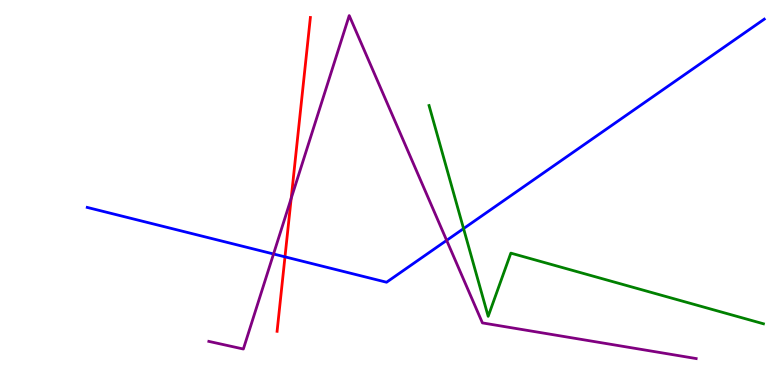[{'lines': ['blue', 'red'], 'intersections': [{'x': 3.68, 'y': 3.33}]}, {'lines': ['green', 'red'], 'intersections': []}, {'lines': ['purple', 'red'], 'intersections': [{'x': 3.76, 'y': 4.85}]}, {'lines': ['blue', 'green'], 'intersections': [{'x': 5.98, 'y': 4.06}]}, {'lines': ['blue', 'purple'], 'intersections': [{'x': 3.53, 'y': 3.4}, {'x': 5.76, 'y': 3.76}]}, {'lines': ['green', 'purple'], 'intersections': []}]